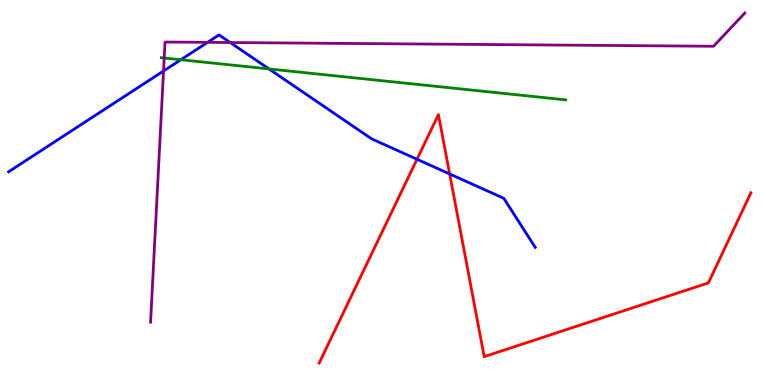[{'lines': ['blue', 'red'], 'intersections': [{'x': 5.38, 'y': 5.86}, {'x': 5.8, 'y': 5.48}]}, {'lines': ['green', 'red'], 'intersections': []}, {'lines': ['purple', 'red'], 'intersections': []}, {'lines': ['blue', 'green'], 'intersections': [{'x': 2.33, 'y': 8.45}, {'x': 3.47, 'y': 8.21}]}, {'lines': ['blue', 'purple'], 'intersections': [{'x': 2.11, 'y': 8.16}, {'x': 2.68, 'y': 8.9}, {'x': 2.97, 'y': 8.9}]}, {'lines': ['green', 'purple'], 'intersections': [{'x': 2.12, 'y': 8.49}]}]